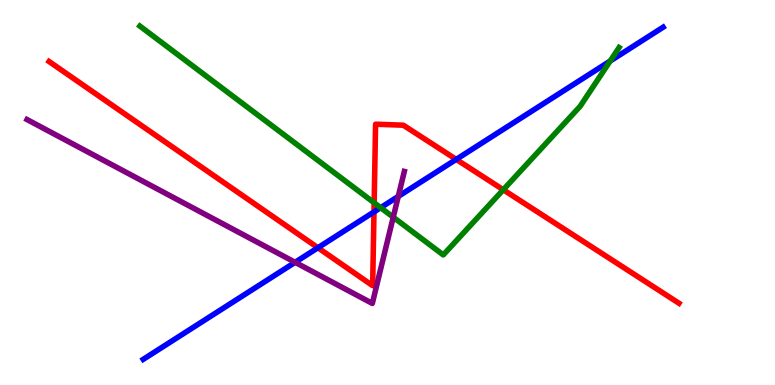[{'lines': ['blue', 'red'], 'intersections': [{'x': 4.1, 'y': 3.57}, {'x': 4.83, 'y': 4.5}, {'x': 5.89, 'y': 5.86}]}, {'lines': ['green', 'red'], 'intersections': [{'x': 4.83, 'y': 4.73}, {'x': 6.49, 'y': 5.07}]}, {'lines': ['purple', 'red'], 'intersections': []}, {'lines': ['blue', 'green'], 'intersections': [{'x': 4.91, 'y': 4.61}, {'x': 7.87, 'y': 8.41}]}, {'lines': ['blue', 'purple'], 'intersections': [{'x': 3.81, 'y': 3.19}, {'x': 5.14, 'y': 4.9}]}, {'lines': ['green', 'purple'], 'intersections': [{'x': 5.07, 'y': 4.36}]}]